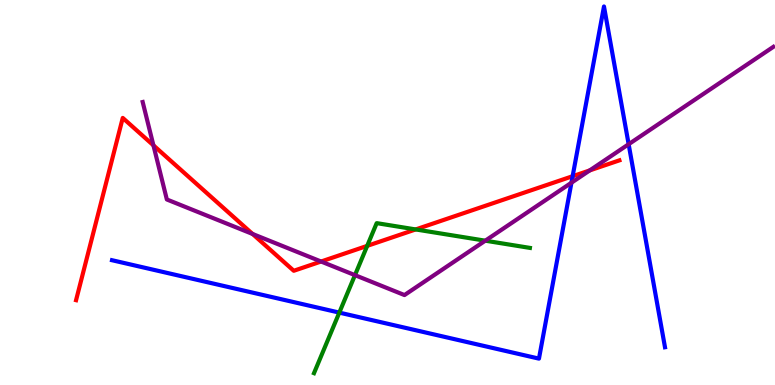[{'lines': ['blue', 'red'], 'intersections': [{'x': 7.39, 'y': 5.42}]}, {'lines': ['green', 'red'], 'intersections': [{'x': 4.74, 'y': 3.61}, {'x': 5.36, 'y': 4.04}]}, {'lines': ['purple', 'red'], 'intersections': [{'x': 1.98, 'y': 6.22}, {'x': 3.26, 'y': 3.92}, {'x': 4.14, 'y': 3.21}, {'x': 7.61, 'y': 5.57}]}, {'lines': ['blue', 'green'], 'intersections': [{'x': 4.38, 'y': 1.88}]}, {'lines': ['blue', 'purple'], 'intersections': [{'x': 7.37, 'y': 5.25}, {'x': 8.11, 'y': 6.25}]}, {'lines': ['green', 'purple'], 'intersections': [{'x': 4.58, 'y': 2.85}, {'x': 6.26, 'y': 3.75}]}]